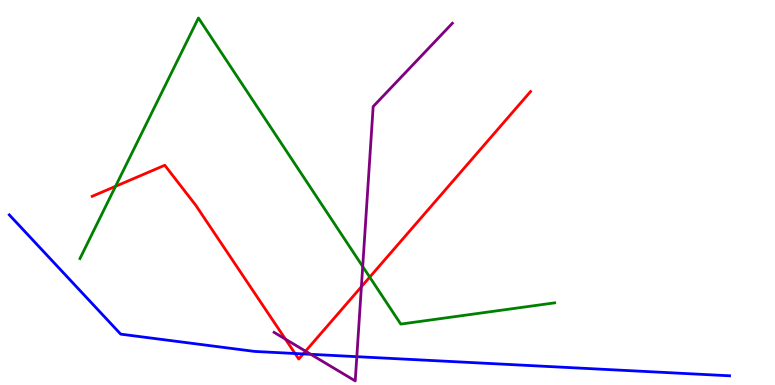[{'lines': ['blue', 'red'], 'intersections': [{'x': 3.81, 'y': 0.818}, {'x': 3.91, 'y': 0.807}]}, {'lines': ['green', 'red'], 'intersections': [{'x': 1.49, 'y': 5.16}, {'x': 4.77, 'y': 2.8}]}, {'lines': ['purple', 'red'], 'intersections': [{'x': 3.68, 'y': 1.19}, {'x': 3.94, 'y': 0.878}, {'x': 4.66, 'y': 2.55}]}, {'lines': ['blue', 'green'], 'intersections': []}, {'lines': ['blue', 'purple'], 'intersections': [{'x': 4.01, 'y': 0.797}, {'x': 4.6, 'y': 0.736}]}, {'lines': ['green', 'purple'], 'intersections': [{'x': 4.68, 'y': 3.08}]}]